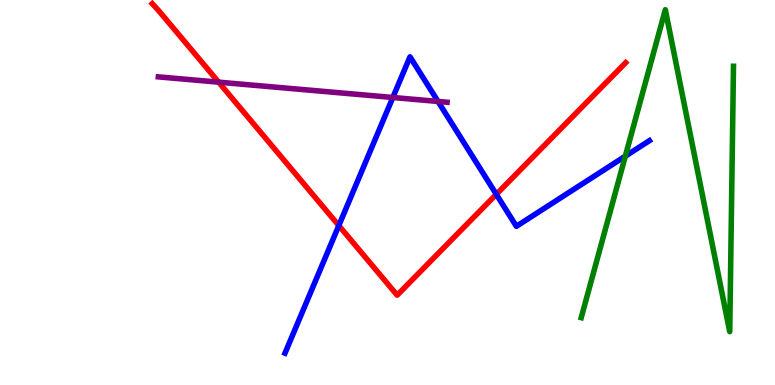[{'lines': ['blue', 'red'], 'intersections': [{'x': 4.37, 'y': 4.14}, {'x': 6.4, 'y': 4.95}]}, {'lines': ['green', 'red'], 'intersections': []}, {'lines': ['purple', 'red'], 'intersections': [{'x': 2.82, 'y': 7.87}]}, {'lines': ['blue', 'green'], 'intersections': [{'x': 8.07, 'y': 5.94}]}, {'lines': ['blue', 'purple'], 'intersections': [{'x': 5.07, 'y': 7.47}, {'x': 5.65, 'y': 7.36}]}, {'lines': ['green', 'purple'], 'intersections': []}]